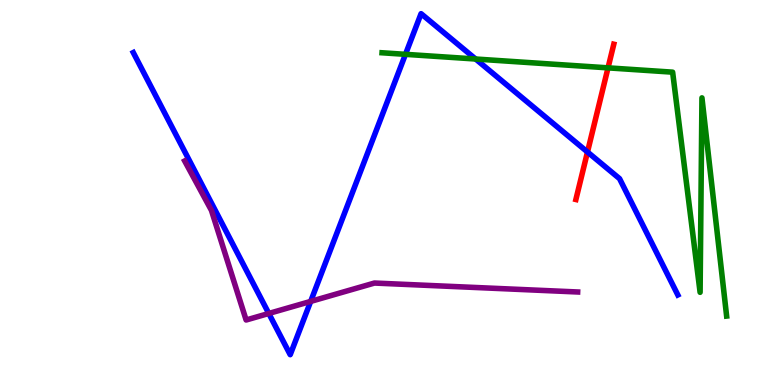[{'lines': ['blue', 'red'], 'intersections': [{'x': 7.58, 'y': 6.05}]}, {'lines': ['green', 'red'], 'intersections': [{'x': 7.85, 'y': 8.24}]}, {'lines': ['purple', 'red'], 'intersections': []}, {'lines': ['blue', 'green'], 'intersections': [{'x': 5.23, 'y': 8.59}, {'x': 6.14, 'y': 8.47}]}, {'lines': ['blue', 'purple'], 'intersections': [{'x': 3.47, 'y': 1.86}, {'x': 4.01, 'y': 2.17}]}, {'lines': ['green', 'purple'], 'intersections': []}]